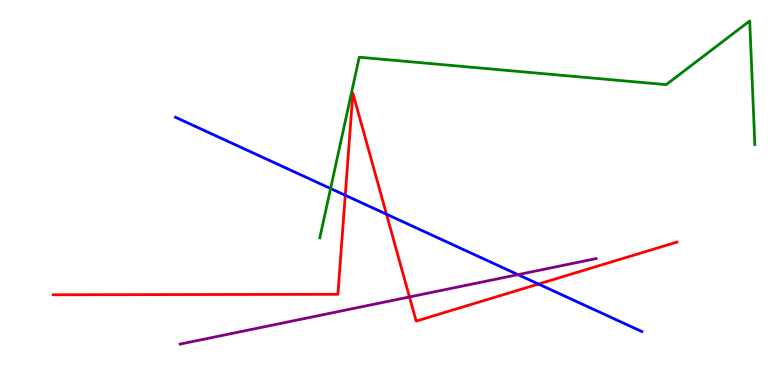[{'lines': ['blue', 'red'], 'intersections': [{'x': 4.45, 'y': 4.93}, {'x': 4.99, 'y': 4.44}, {'x': 6.95, 'y': 2.62}]}, {'lines': ['green', 'red'], 'intersections': []}, {'lines': ['purple', 'red'], 'intersections': [{'x': 5.28, 'y': 2.29}]}, {'lines': ['blue', 'green'], 'intersections': [{'x': 4.27, 'y': 5.1}]}, {'lines': ['blue', 'purple'], 'intersections': [{'x': 6.68, 'y': 2.87}]}, {'lines': ['green', 'purple'], 'intersections': []}]